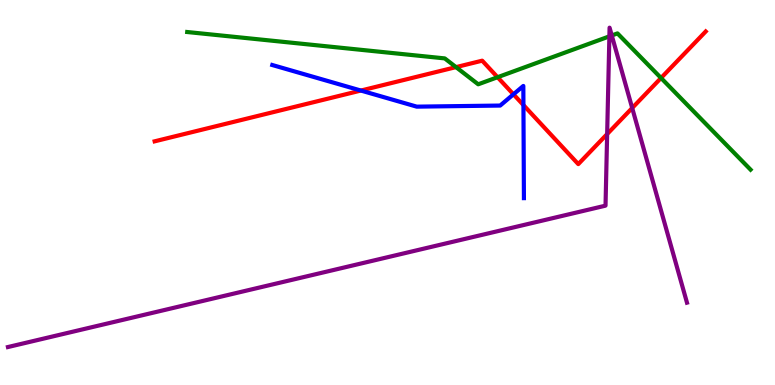[{'lines': ['blue', 'red'], 'intersections': [{'x': 4.66, 'y': 7.65}, {'x': 6.63, 'y': 7.55}, {'x': 6.75, 'y': 7.27}]}, {'lines': ['green', 'red'], 'intersections': [{'x': 5.88, 'y': 8.26}, {'x': 6.42, 'y': 7.99}, {'x': 8.53, 'y': 7.97}]}, {'lines': ['purple', 'red'], 'intersections': [{'x': 7.83, 'y': 6.52}, {'x': 8.16, 'y': 7.19}]}, {'lines': ['blue', 'green'], 'intersections': []}, {'lines': ['blue', 'purple'], 'intersections': []}, {'lines': ['green', 'purple'], 'intersections': [{'x': 7.86, 'y': 9.06}, {'x': 7.89, 'y': 9.08}]}]